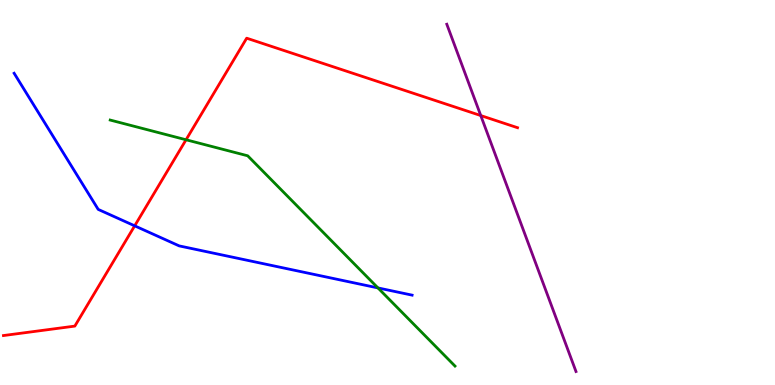[{'lines': ['blue', 'red'], 'intersections': [{'x': 1.74, 'y': 4.13}]}, {'lines': ['green', 'red'], 'intersections': [{'x': 2.4, 'y': 6.37}]}, {'lines': ['purple', 'red'], 'intersections': [{'x': 6.2, 'y': 7.0}]}, {'lines': ['blue', 'green'], 'intersections': [{'x': 4.88, 'y': 2.52}]}, {'lines': ['blue', 'purple'], 'intersections': []}, {'lines': ['green', 'purple'], 'intersections': []}]